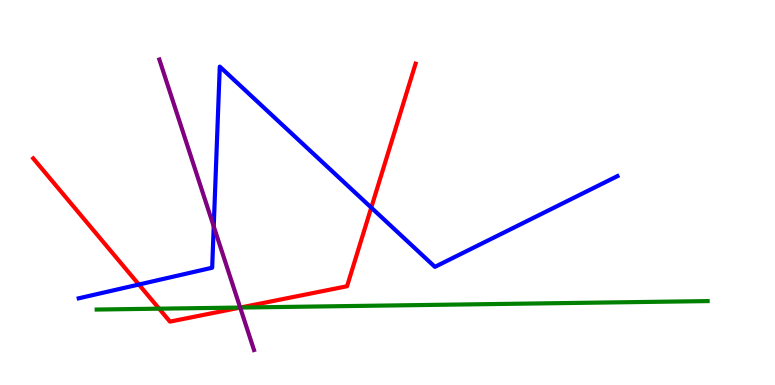[{'lines': ['blue', 'red'], 'intersections': [{'x': 1.79, 'y': 2.61}, {'x': 4.79, 'y': 4.61}]}, {'lines': ['green', 'red'], 'intersections': [{'x': 2.05, 'y': 1.98}, {'x': 3.1, 'y': 2.01}]}, {'lines': ['purple', 'red'], 'intersections': [{'x': 3.1, 'y': 2.01}]}, {'lines': ['blue', 'green'], 'intersections': []}, {'lines': ['blue', 'purple'], 'intersections': [{'x': 2.76, 'y': 4.12}]}, {'lines': ['green', 'purple'], 'intersections': [{'x': 3.1, 'y': 2.01}]}]